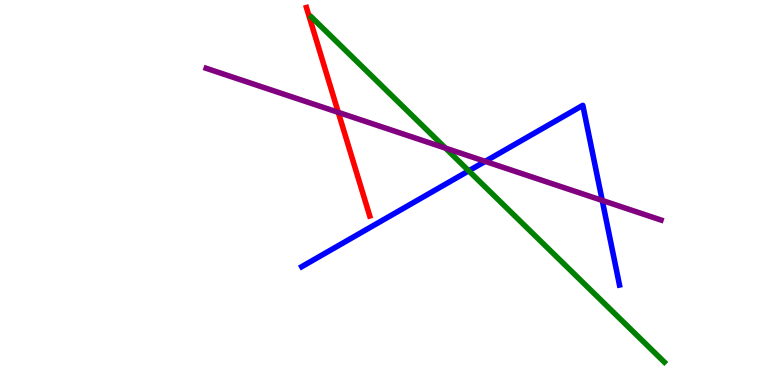[{'lines': ['blue', 'red'], 'intersections': []}, {'lines': ['green', 'red'], 'intersections': []}, {'lines': ['purple', 'red'], 'intersections': [{'x': 4.36, 'y': 7.08}]}, {'lines': ['blue', 'green'], 'intersections': [{'x': 6.05, 'y': 5.56}]}, {'lines': ['blue', 'purple'], 'intersections': [{'x': 6.26, 'y': 5.81}, {'x': 7.77, 'y': 4.79}]}, {'lines': ['green', 'purple'], 'intersections': [{'x': 5.75, 'y': 6.15}]}]